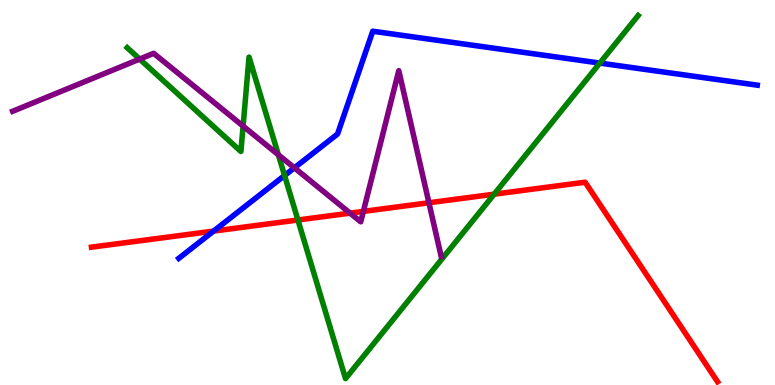[{'lines': ['blue', 'red'], 'intersections': [{'x': 2.76, 'y': 4.0}]}, {'lines': ['green', 'red'], 'intersections': [{'x': 3.84, 'y': 4.29}, {'x': 6.38, 'y': 4.96}]}, {'lines': ['purple', 'red'], 'intersections': [{'x': 4.52, 'y': 4.46}, {'x': 4.69, 'y': 4.51}, {'x': 5.53, 'y': 4.73}]}, {'lines': ['blue', 'green'], 'intersections': [{'x': 3.67, 'y': 5.44}, {'x': 7.74, 'y': 8.36}]}, {'lines': ['blue', 'purple'], 'intersections': [{'x': 3.8, 'y': 5.64}]}, {'lines': ['green', 'purple'], 'intersections': [{'x': 1.8, 'y': 8.47}, {'x': 3.14, 'y': 6.72}, {'x': 3.59, 'y': 5.98}]}]